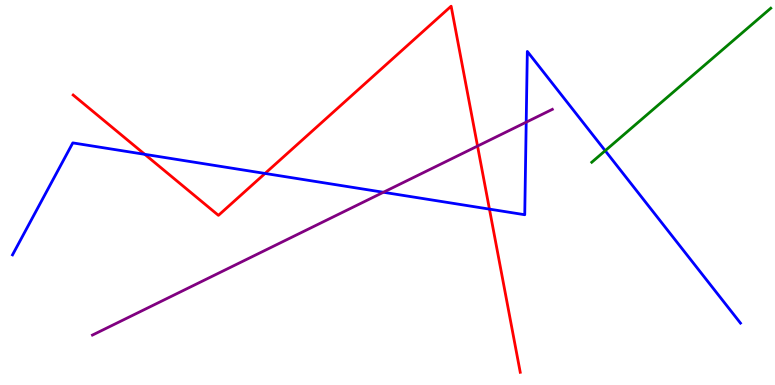[{'lines': ['blue', 'red'], 'intersections': [{'x': 1.87, 'y': 5.99}, {'x': 3.42, 'y': 5.49}, {'x': 6.32, 'y': 4.57}]}, {'lines': ['green', 'red'], 'intersections': []}, {'lines': ['purple', 'red'], 'intersections': [{'x': 6.16, 'y': 6.21}]}, {'lines': ['blue', 'green'], 'intersections': [{'x': 7.81, 'y': 6.09}]}, {'lines': ['blue', 'purple'], 'intersections': [{'x': 4.95, 'y': 5.01}, {'x': 6.79, 'y': 6.83}]}, {'lines': ['green', 'purple'], 'intersections': []}]